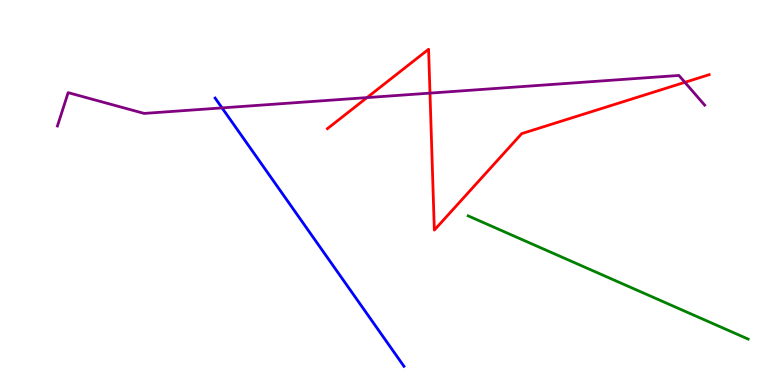[{'lines': ['blue', 'red'], 'intersections': []}, {'lines': ['green', 'red'], 'intersections': []}, {'lines': ['purple', 'red'], 'intersections': [{'x': 4.74, 'y': 7.46}, {'x': 5.55, 'y': 7.58}, {'x': 8.84, 'y': 7.86}]}, {'lines': ['blue', 'green'], 'intersections': []}, {'lines': ['blue', 'purple'], 'intersections': [{'x': 2.86, 'y': 7.2}]}, {'lines': ['green', 'purple'], 'intersections': []}]